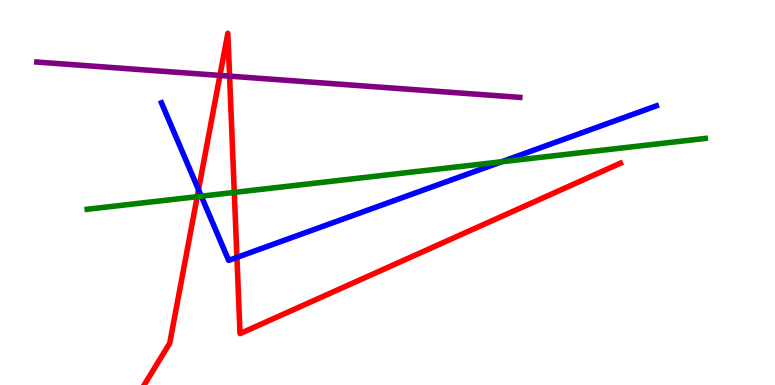[{'lines': ['blue', 'red'], 'intersections': [{'x': 2.56, 'y': 5.07}, {'x': 3.06, 'y': 3.31}]}, {'lines': ['green', 'red'], 'intersections': [{'x': 2.54, 'y': 4.89}, {'x': 3.02, 'y': 5.0}]}, {'lines': ['purple', 'red'], 'intersections': [{'x': 2.84, 'y': 8.04}, {'x': 2.96, 'y': 8.02}]}, {'lines': ['blue', 'green'], 'intersections': [{'x': 2.6, 'y': 4.9}, {'x': 6.47, 'y': 5.8}]}, {'lines': ['blue', 'purple'], 'intersections': []}, {'lines': ['green', 'purple'], 'intersections': []}]